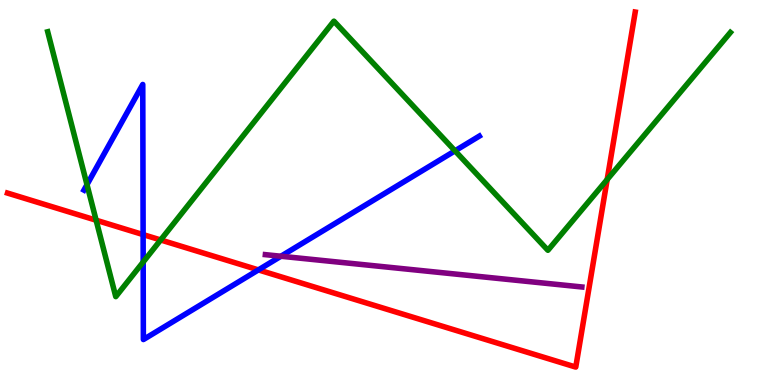[{'lines': ['blue', 'red'], 'intersections': [{'x': 1.85, 'y': 3.91}, {'x': 3.33, 'y': 2.99}]}, {'lines': ['green', 'red'], 'intersections': [{'x': 1.24, 'y': 4.28}, {'x': 2.07, 'y': 3.77}, {'x': 7.83, 'y': 5.34}]}, {'lines': ['purple', 'red'], 'intersections': []}, {'lines': ['blue', 'green'], 'intersections': [{'x': 1.12, 'y': 5.2}, {'x': 1.85, 'y': 3.19}, {'x': 5.87, 'y': 6.08}]}, {'lines': ['blue', 'purple'], 'intersections': [{'x': 3.63, 'y': 3.34}]}, {'lines': ['green', 'purple'], 'intersections': []}]